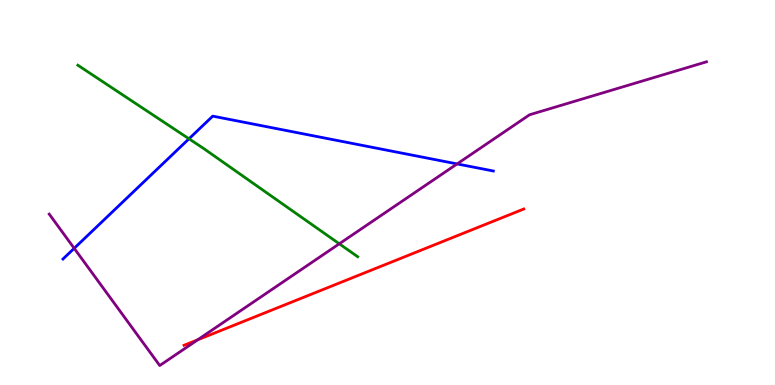[{'lines': ['blue', 'red'], 'intersections': []}, {'lines': ['green', 'red'], 'intersections': []}, {'lines': ['purple', 'red'], 'intersections': [{'x': 2.55, 'y': 1.17}]}, {'lines': ['blue', 'green'], 'intersections': [{'x': 2.44, 'y': 6.4}]}, {'lines': ['blue', 'purple'], 'intersections': [{'x': 0.957, 'y': 3.55}, {'x': 5.9, 'y': 5.74}]}, {'lines': ['green', 'purple'], 'intersections': [{'x': 4.38, 'y': 3.67}]}]